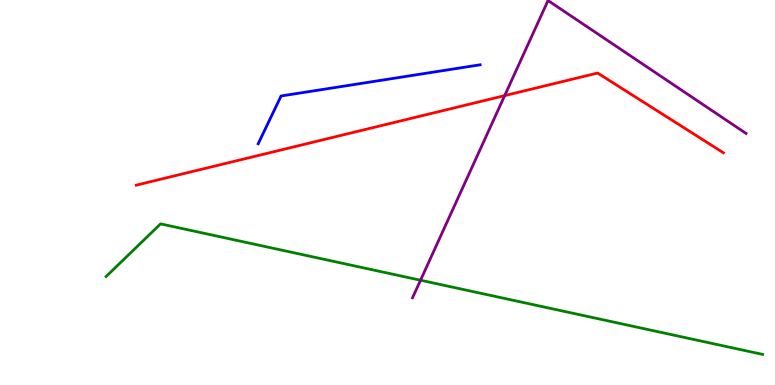[{'lines': ['blue', 'red'], 'intersections': []}, {'lines': ['green', 'red'], 'intersections': []}, {'lines': ['purple', 'red'], 'intersections': [{'x': 6.51, 'y': 7.52}]}, {'lines': ['blue', 'green'], 'intersections': []}, {'lines': ['blue', 'purple'], 'intersections': []}, {'lines': ['green', 'purple'], 'intersections': [{'x': 5.43, 'y': 2.72}]}]